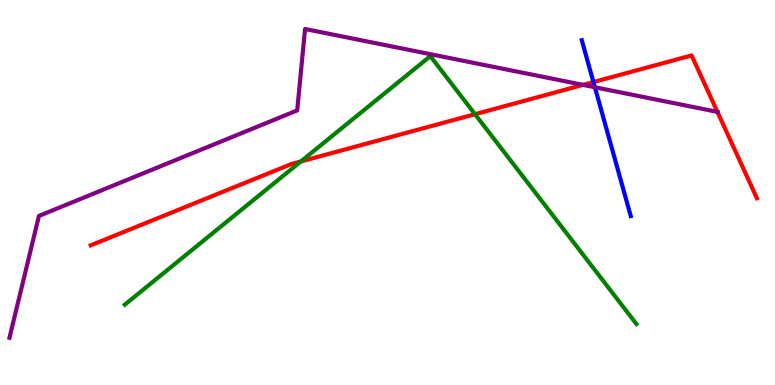[{'lines': ['blue', 'red'], 'intersections': [{'x': 7.66, 'y': 7.87}]}, {'lines': ['green', 'red'], 'intersections': [{'x': 3.88, 'y': 5.81}, {'x': 6.13, 'y': 7.03}]}, {'lines': ['purple', 'red'], 'intersections': [{'x': 7.52, 'y': 7.8}, {'x': 9.26, 'y': 7.09}]}, {'lines': ['blue', 'green'], 'intersections': []}, {'lines': ['blue', 'purple'], 'intersections': [{'x': 7.68, 'y': 7.73}]}, {'lines': ['green', 'purple'], 'intersections': []}]